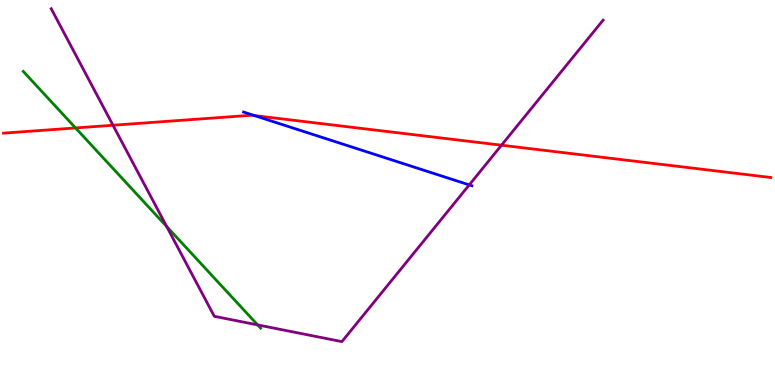[{'lines': ['blue', 'red'], 'intersections': [{'x': 3.28, 'y': 7.0}]}, {'lines': ['green', 'red'], 'intersections': [{'x': 0.975, 'y': 6.68}]}, {'lines': ['purple', 'red'], 'intersections': [{'x': 1.46, 'y': 6.75}, {'x': 6.47, 'y': 6.23}]}, {'lines': ['blue', 'green'], 'intersections': []}, {'lines': ['blue', 'purple'], 'intersections': [{'x': 6.05, 'y': 5.2}]}, {'lines': ['green', 'purple'], 'intersections': [{'x': 2.15, 'y': 4.12}, {'x': 3.32, 'y': 1.56}]}]